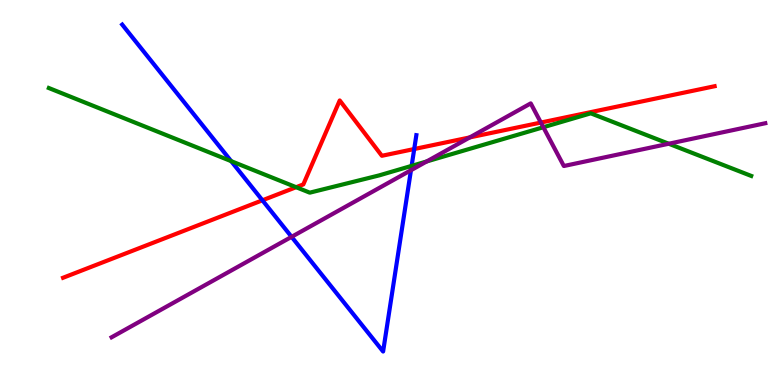[{'lines': ['blue', 'red'], 'intersections': [{'x': 3.39, 'y': 4.8}, {'x': 5.34, 'y': 6.13}]}, {'lines': ['green', 'red'], 'intersections': [{'x': 3.82, 'y': 5.14}]}, {'lines': ['purple', 'red'], 'intersections': [{'x': 6.06, 'y': 6.43}, {'x': 6.98, 'y': 6.82}]}, {'lines': ['blue', 'green'], 'intersections': [{'x': 2.98, 'y': 5.81}, {'x': 5.31, 'y': 5.69}]}, {'lines': ['blue', 'purple'], 'intersections': [{'x': 3.76, 'y': 3.85}, {'x': 5.3, 'y': 5.58}]}, {'lines': ['green', 'purple'], 'intersections': [{'x': 5.51, 'y': 5.81}, {'x': 7.01, 'y': 6.7}, {'x': 8.63, 'y': 6.27}]}]